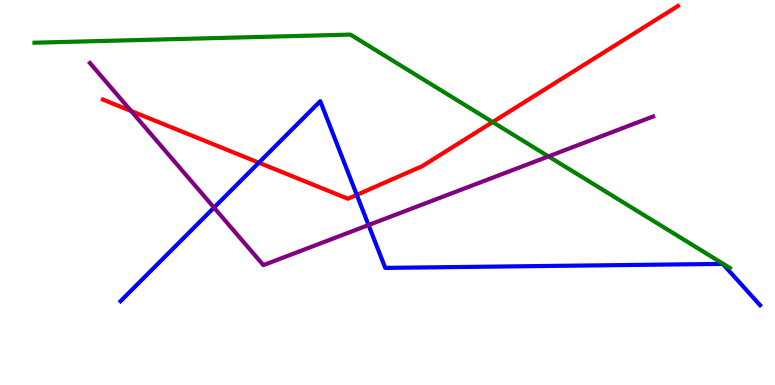[{'lines': ['blue', 'red'], 'intersections': [{'x': 3.34, 'y': 5.77}, {'x': 4.6, 'y': 4.94}]}, {'lines': ['green', 'red'], 'intersections': [{'x': 6.36, 'y': 6.83}]}, {'lines': ['purple', 'red'], 'intersections': [{'x': 1.69, 'y': 7.12}]}, {'lines': ['blue', 'green'], 'intersections': []}, {'lines': ['blue', 'purple'], 'intersections': [{'x': 2.76, 'y': 4.61}, {'x': 4.76, 'y': 4.16}]}, {'lines': ['green', 'purple'], 'intersections': [{'x': 7.08, 'y': 5.94}]}]